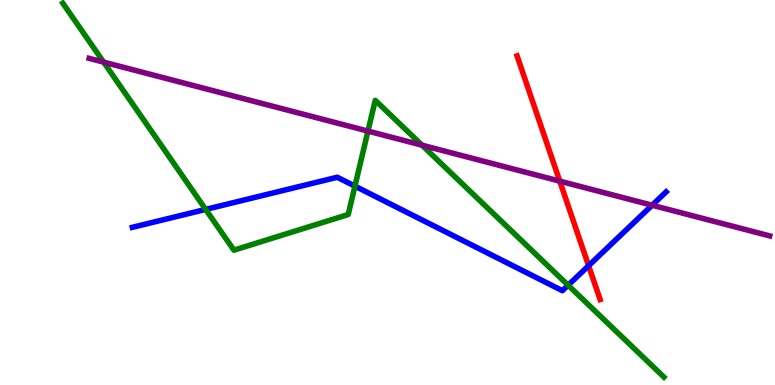[{'lines': ['blue', 'red'], 'intersections': [{'x': 7.59, 'y': 3.1}]}, {'lines': ['green', 'red'], 'intersections': []}, {'lines': ['purple', 'red'], 'intersections': [{'x': 7.22, 'y': 5.3}]}, {'lines': ['blue', 'green'], 'intersections': [{'x': 2.65, 'y': 4.56}, {'x': 4.58, 'y': 5.17}, {'x': 7.33, 'y': 2.59}]}, {'lines': ['blue', 'purple'], 'intersections': [{'x': 8.41, 'y': 4.67}]}, {'lines': ['green', 'purple'], 'intersections': [{'x': 1.34, 'y': 8.39}, {'x': 4.75, 'y': 6.6}, {'x': 5.45, 'y': 6.23}]}]